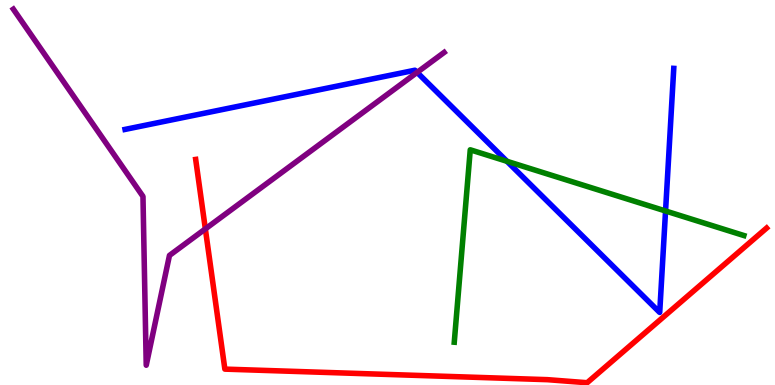[{'lines': ['blue', 'red'], 'intersections': []}, {'lines': ['green', 'red'], 'intersections': []}, {'lines': ['purple', 'red'], 'intersections': [{'x': 2.65, 'y': 4.05}]}, {'lines': ['blue', 'green'], 'intersections': [{'x': 6.54, 'y': 5.81}, {'x': 8.59, 'y': 4.52}]}, {'lines': ['blue', 'purple'], 'intersections': [{'x': 5.38, 'y': 8.12}]}, {'lines': ['green', 'purple'], 'intersections': []}]